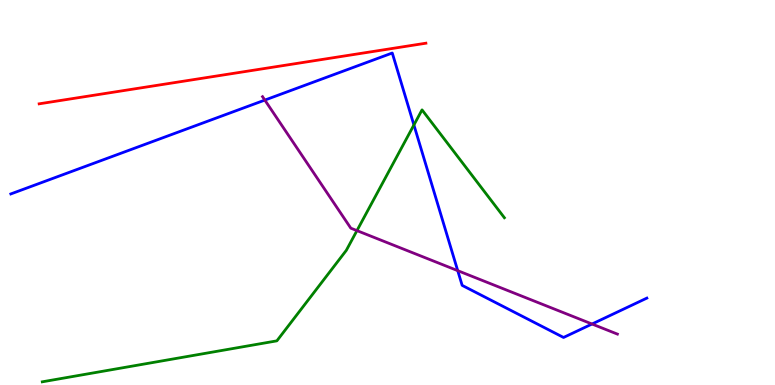[{'lines': ['blue', 'red'], 'intersections': []}, {'lines': ['green', 'red'], 'intersections': []}, {'lines': ['purple', 'red'], 'intersections': []}, {'lines': ['blue', 'green'], 'intersections': [{'x': 5.34, 'y': 6.75}]}, {'lines': ['blue', 'purple'], 'intersections': [{'x': 3.42, 'y': 7.4}, {'x': 5.91, 'y': 2.97}, {'x': 7.64, 'y': 1.58}]}, {'lines': ['green', 'purple'], 'intersections': [{'x': 4.61, 'y': 4.01}]}]